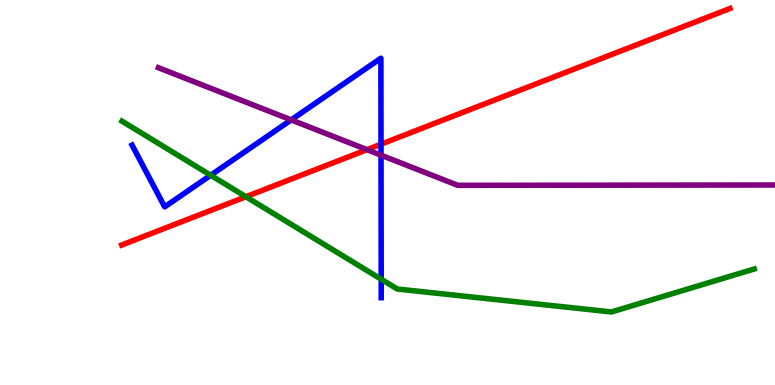[{'lines': ['blue', 'red'], 'intersections': [{'x': 4.92, 'y': 6.25}]}, {'lines': ['green', 'red'], 'intersections': [{'x': 3.17, 'y': 4.89}]}, {'lines': ['purple', 'red'], 'intersections': [{'x': 4.73, 'y': 6.11}]}, {'lines': ['blue', 'green'], 'intersections': [{'x': 2.72, 'y': 5.45}, {'x': 4.92, 'y': 2.75}]}, {'lines': ['blue', 'purple'], 'intersections': [{'x': 3.76, 'y': 6.89}, {'x': 4.92, 'y': 5.97}]}, {'lines': ['green', 'purple'], 'intersections': []}]